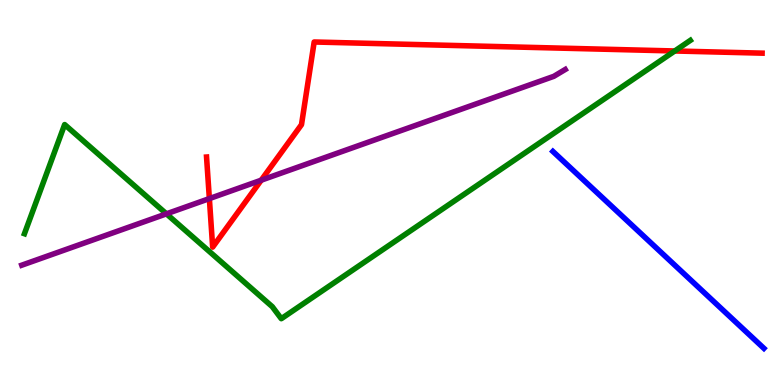[{'lines': ['blue', 'red'], 'intersections': []}, {'lines': ['green', 'red'], 'intersections': [{'x': 8.71, 'y': 8.68}]}, {'lines': ['purple', 'red'], 'intersections': [{'x': 2.7, 'y': 4.84}, {'x': 3.37, 'y': 5.32}]}, {'lines': ['blue', 'green'], 'intersections': []}, {'lines': ['blue', 'purple'], 'intersections': []}, {'lines': ['green', 'purple'], 'intersections': [{'x': 2.15, 'y': 4.45}]}]